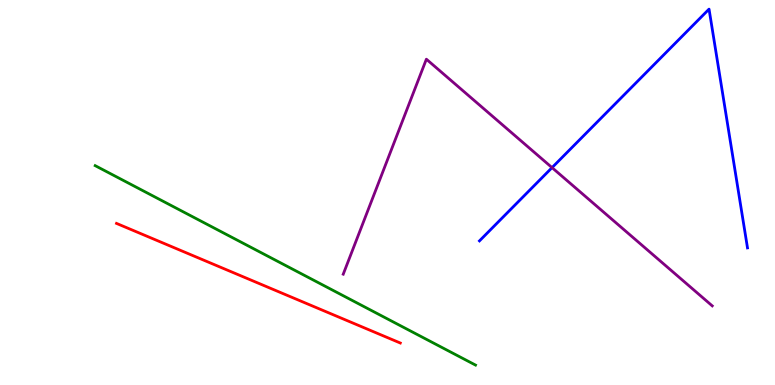[{'lines': ['blue', 'red'], 'intersections': []}, {'lines': ['green', 'red'], 'intersections': []}, {'lines': ['purple', 'red'], 'intersections': []}, {'lines': ['blue', 'green'], 'intersections': []}, {'lines': ['blue', 'purple'], 'intersections': [{'x': 7.12, 'y': 5.65}]}, {'lines': ['green', 'purple'], 'intersections': []}]